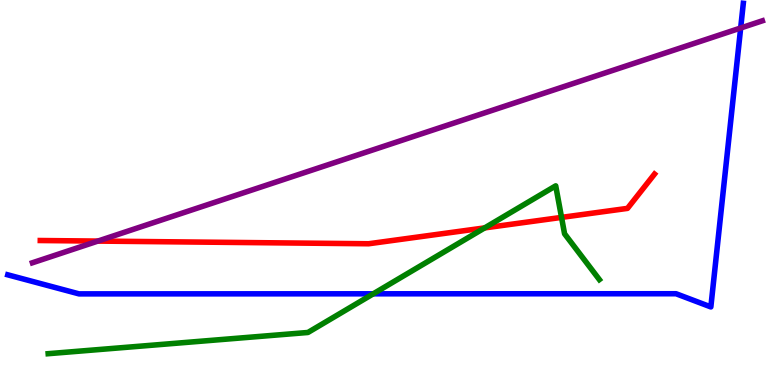[{'lines': ['blue', 'red'], 'intersections': []}, {'lines': ['green', 'red'], 'intersections': [{'x': 6.25, 'y': 4.08}, {'x': 7.25, 'y': 4.35}]}, {'lines': ['purple', 'red'], 'intersections': [{'x': 1.26, 'y': 3.74}]}, {'lines': ['blue', 'green'], 'intersections': [{'x': 4.82, 'y': 2.37}]}, {'lines': ['blue', 'purple'], 'intersections': [{'x': 9.56, 'y': 9.27}]}, {'lines': ['green', 'purple'], 'intersections': []}]